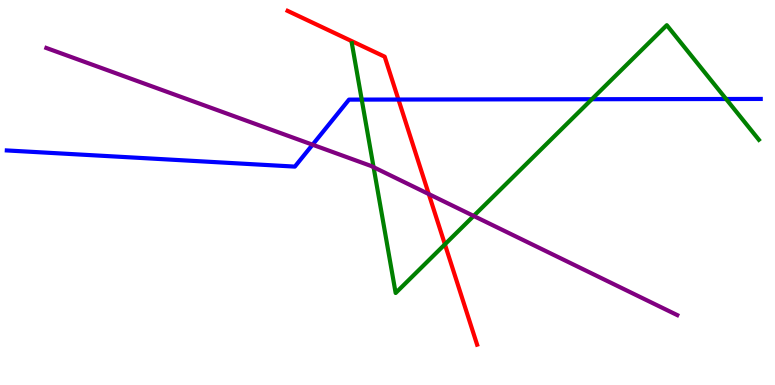[{'lines': ['blue', 'red'], 'intersections': [{'x': 5.14, 'y': 7.41}]}, {'lines': ['green', 'red'], 'intersections': [{'x': 5.74, 'y': 3.65}]}, {'lines': ['purple', 'red'], 'intersections': [{'x': 5.53, 'y': 4.96}]}, {'lines': ['blue', 'green'], 'intersections': [{'x': 4.67, 'y': 7.41}, {'x': 7.64, 'y': 7.42}, {'x': 9.37, 'y': 7.43}]}, {'lines': ['blue', 'purple'], 'intersections': [{'x': 4.03, 'y': 6.24}]}, {'lines': ['green', 'purple'], 'intersections': [{'x': 4.82, 'y': 5.66}, {'x': 6.11, 'y': 4.39}]}]